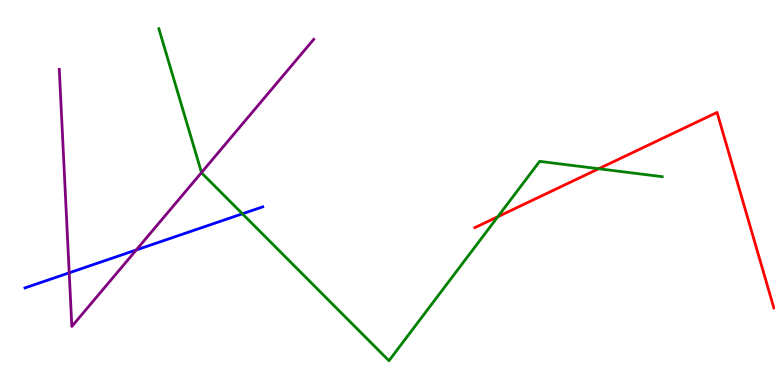[{'lines': ['blue', 'red'], 'intersections': []}, {'lines': ['green', 'red'], 'intersections': [{'x': 6.42, 'y': 4.37}, {'x': 7.72, 'y': 5.62}]}, {'lines': ['purple', 'red'], 'intersections': []}, {'lines': ['blue', 'green'], 'intersections': [{'x': 3.13, 'y': 4.45}]}, {'lines': ['blue', 'purple'], 'intersections': [{'x': 0.893, 'y': 2.91}, {'x': 1.76, 'y': 3.51}]}, {'lines': ['green', 'purple'], 'intersections': [{'x': 2.6, 'y': 5.52}]}]